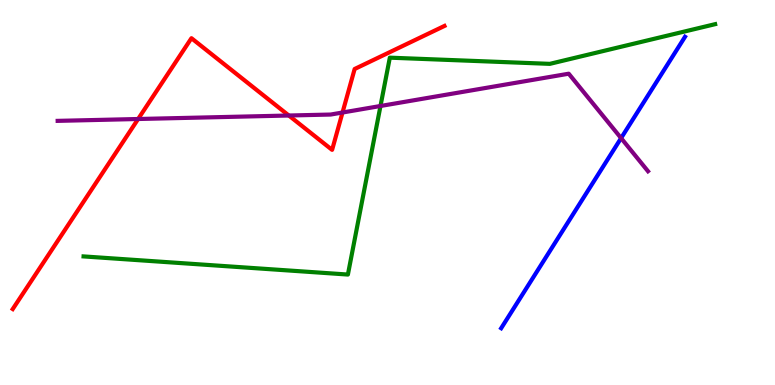[{'lines': ['blue', 'red'], 'intersections': []}, {'lines': ['green', 'red'], 'intersections': []}, {'lines': ['purple', 'red'], 'intersections': [{'x': 1.78, 'y': 6.91}, {'x': 3.73, 'y': 7.0}, {'x': 4.42, 'y': 7.08}]}, {'lines': ['blue', 'green'], 'intersections': []}, {'lines': ['blue', 'purple'], 'intersections': [{'x': 8.01, 'y': 6.41}]}, {'lines': ['green', 'purple'], 'intersections': [{'x': 4.91, 'y': 7.25}]}]